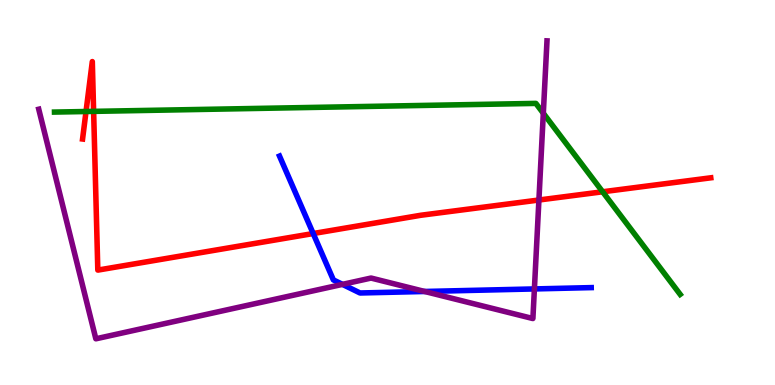[{'lines': ['blue', 'red'], 'intersections': [{'x': 4.04, 'y': 3.93}]}, {'lines': ['green', 'red'], 'intersections': [{'x': 1.11, 'y': 7.1}, {'x': 1.21, 'y': 7.11}, {'x': 7.78, 'y': 5.02}]}, {'lines': ['purple', 'red'], 'intersections': [{'x': 6.95, 'y': 4.81}]}, {'lines': ['blue', 'green'], 'intersections': []}, {'lines': ['blue', 'purple'], 'intersections': [{'x': 4.42, 'y': 2.61}, {'x': 5.48, 'y': 2.43}, {'x': 6.9, 'y': 2.5}]}, {'lines': ['green', 'purple'], 'intersections': [{'x': 7.01, 'y': 7.06}]}]